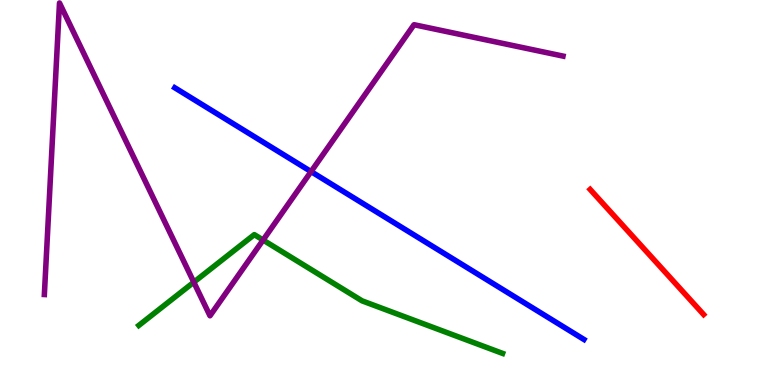[{'lines': ['blue', 'red'], 'intersections': []}, {'lines': ['green', 'red'], 'intersections': []}, {'lines': ['purple', 'red'], 'intersections': []}, {'lines': ['blue', 'green'], 'intersections': []}, {'lines': ['blue', 'purple'], 'intersections': [{'x': 4.01, 'y': 5.54}]}, {'lines': ['green', 'purple'], 'intersections': [{'x': 2.5, 'y': 2.67}, {'x': 3.39, 'y': 3.77}]}]